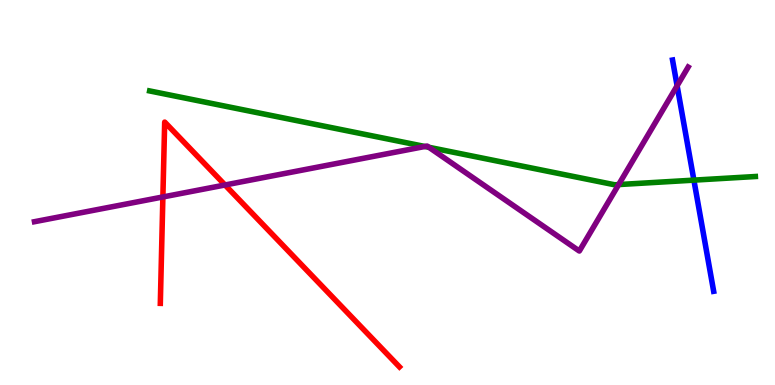[{'lines': ['blue', 'red'], 'intersections': []}, {'lines': ['green', 'red'], 'intersections': []}, {'lines': ['purple', 'red'], 'intersections': [{'x': 2.1, 'y': 4.88}, {'x': 2.9, 'y': 5.2}]}, {'lines': ['blue', 'green'], 'intersections': [{'x': 8.95, 'y': 5.32}]}, {'lines': ['blue', 'purple'], 'intersections': [{'x': 8.74, 'y': 7.77}]}, {'lines': ['green', 'purple'], 'intersections': [{'x': 5.48, 'y': 6.2}, {'x': 5.53, 'y': 6.17}, {'x': 7.98, 'y': 5.21}]}]